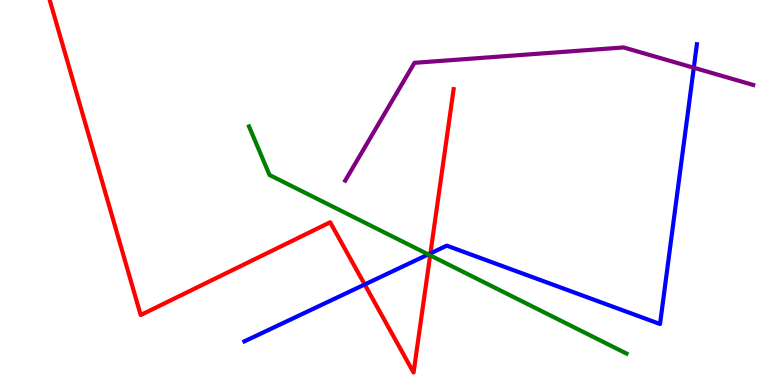[{'lines': ['blue', 'red'], 'intersections': [{'x': 4.71, 'y': 2.61}, {'x': 5.55, 'y': 3.42}]}, {'lines': ['green', 'red'], 'intersections': [{'x': 5.55, 'y': 3.37}]}, {'lines': ['purple', 'red'], 'intersections': []}, {'lines': ['blue', 'green'], 'intersections': [{'x': 5.53, 'y': 3.39}]}, {'lines': ['blue', 'purple'], 'intersections': [{'x': 8.95, 'y': 8.24}]}, {'lines': ['green', 'purple'], 'intersections': []}]